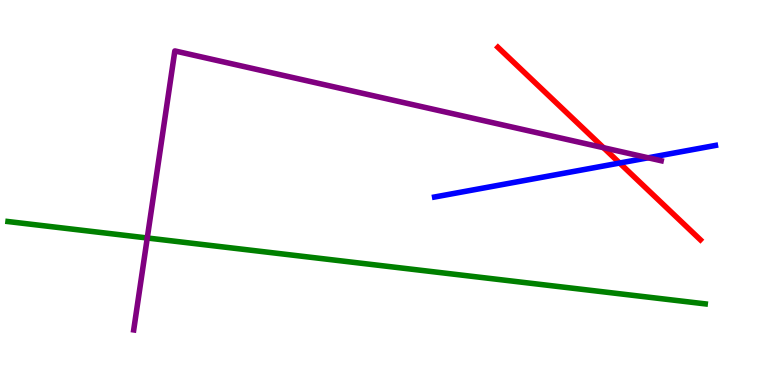[{'lines': ['blue', 'red'], 'intersections': [{'x': 8.0, 'y': 5.77}]}, {'lines': ['green', 'red'], 'intersections': []}, {'lines': ['purple', 'red'], 'intersections': [{'x': 7.79, 'y': 6.16}]}, {'lines': ['blue', 'green'], 'intersections': []}, {'lines': ['blue', 'purple'], 'intersections': [{'x': 8.36, 'y': 5.9}]}, {'lines': ['green', 'purple'], 'intersections': [{'x': 1.9, 'y': 3.82}]}]